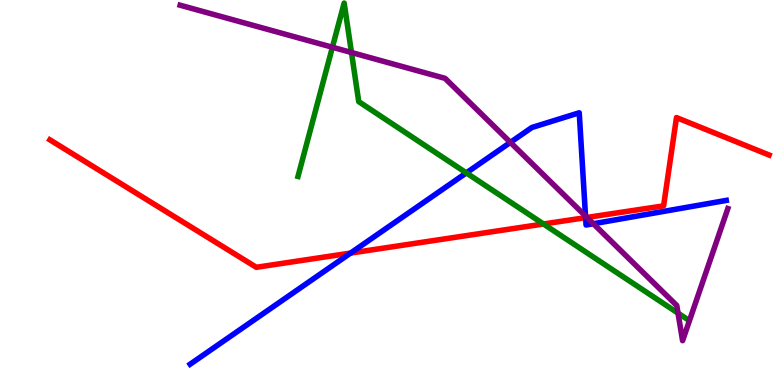[{'lines': ['blue', 'red'], 'intersections': [{'x': 4.52, 'y': 3.43}, {'x': 7.56, 'y': 4.35}]}, {'lines': ['green', 'red'], 'intersections': [{'x': 7.01, 'y': 4.18}]}, {'lines': ['purple', 'red'], 'intersections': [{'x': 7.57, 'y': 4.35}]}, {'lines': ['blue', 'green'], 'intersections': [{'x': 6.02, 'y': 5.51}]}, {'lines': ['blue', 'purple'], 'intersections': [{'x': 6.59, 'y': 6.3}, {'x': 7.56, 'y': 4.39}, {'x': 7.66, 'y': 4.19}]}, {'lines': ['green', 'purple'], 'intersections': [{'x': 4.29, 'y': 8.77}, {'x': 4.54, 'y': 8.64}, {'x': 8.75, 'y': 1.87}]}]